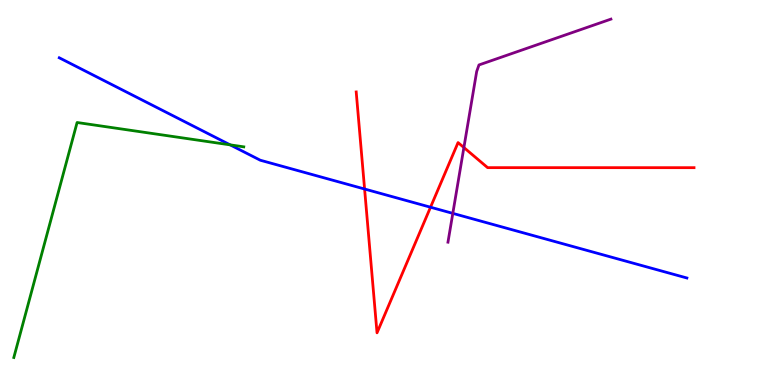[{'lines': ['blue', 'red'], 'intersections': [{'x': 4.7, 'y': 5.09}, {'x': 5.56, 'y': 4.62}]}, {'lines': ['green', 'red'], 'intersections': []}, {'lines': ['purple', 'red'], 'intersections': [{'x': 5.99, 'y': 6.17}]}, {'lines': ['blue', 'green'], 'intersections': [{'x': 2.97, 'y': 6.24}]}, {'lines': ['blue', 'purple'], 'intersections': [{'x': 5.84, 'y': 4.46}]}, {'lines': ['green', 'purple'], 'intersections': []}]